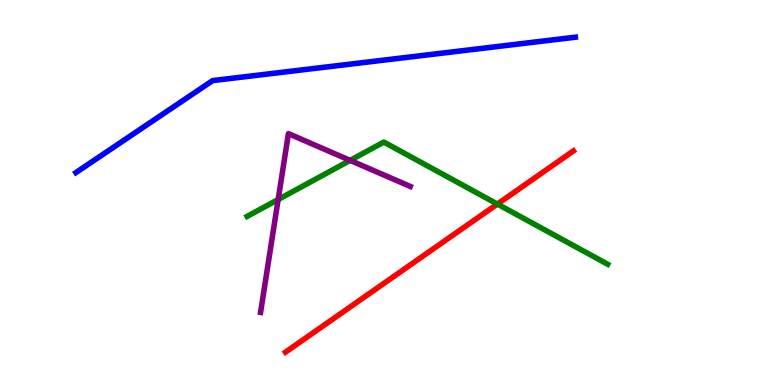[{'lines': ['blue', 'red'], 'intersections': []}, {'lines': ['green', 'red'], 'intersections': [{'x': 6.42, 'y': 4.7}]}, {'lines': ['purple', 'red'], 'intersections': []}, {'lines': ['blue', 'green'], 'intersections': []}, {'lines': ['blue', 'purple'], 'intersections': []}, {'lines': ['green', 'purple'], 'intersections': [{'x': 3.59, 'y': 4.82}, {'x': 4.52, 'y': 5.83}]}]